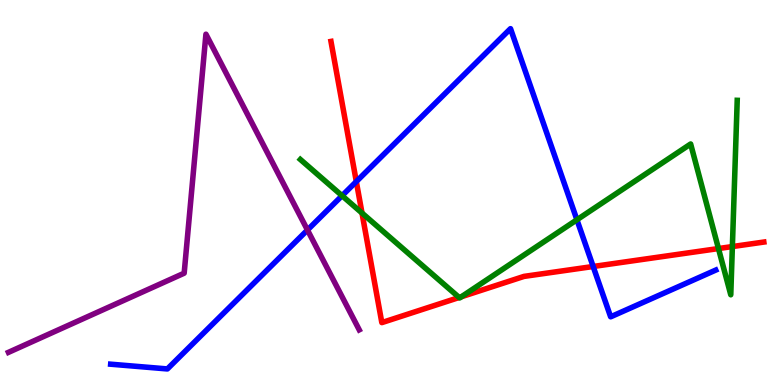[{'lines': ['blue', 'red'], 'intersections': [{'x': 4.6, 'y': 5.28}, {'x': 7.65, 'y': 3.08}]}, {'lines': ['green', 'red'], 'intersections': [{'x': 4.67, 'y': 4.47}, {'x': 5.92, 'y': 2.27}, {'x': 5.95, 'y': 2.29}, {'x': 9.27, 'y': 3.54}, {'x': 9.45, 'y': 3.6}]}, {'lines': ['purple', 'red'], 'intersections': []}, {'lines': ['blue', 'green'], 'intersections': [{'x': 4.41, 'y': 4.92}, {'x': 7.44, 'y': 4.29}]}, {'lines': ['blue', 'purple'], 'intersections': [{'x': 3.97, 'y': 4.03}]}, {'lines': ['green', 'purple'], 'intersections': []}]